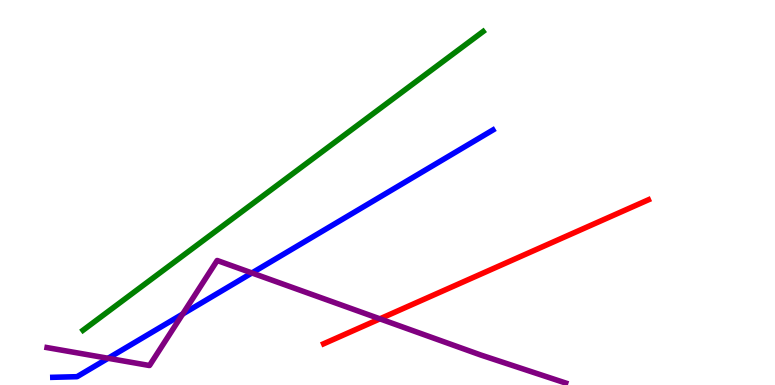[{'lines': ['blue', 'red'], 'intersections': []}, {'lines': ['green', 'red'], 'intersections': []}, {'lines': ['purple', 'red'], 'intersections': [{'x': 4.9, 'y': 1.72}]}, {'lines': ['blue', 'green'], 'intersections': []}, {'lines': ['blue', 'purple'], 'intersections': [{'x': 1.39, 'y': 0.694}, {'x': 2.36, 'y': 1.84}, {'x': 3.25, 'y': 2.91}]}, {'lines': ['green', 'purple'], 'intersections': []}]